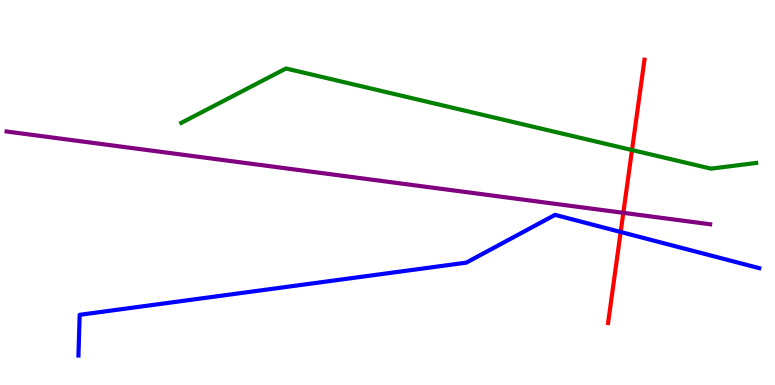[{'lines': ['blue', 'red'], 'intersections': [{'x': 8.01, 'y': 3.97}]}, {'lines': ['green', 'red'], 'intersections': [{'x': 8.15, 'y': 6.1}]}, {'lines': ['purple', 'red'], 'intersections': [{'x': 8.04, 'y': 4.47}]}, {'lines': ['blue', 'green'], 'intersections': []}, {'lines': ['blue', 'purple'], 'intersections': []}, {'lines': ['green', 'purple'], 'intersections': []}]